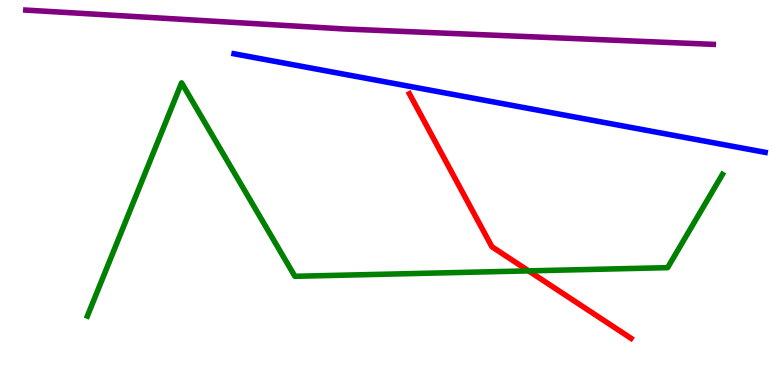[{'lines': ['blue', 'red'], 'intersections': []}, {'lines': ['green', 'red'], 'intersections': [{'x': 6.82, 'y': 2.96}]}, {'lines': ['purple', 'red'], 'intersections': []}, {'lines': ['blue', 'green'], 'intersections': []}, {'lines': ['blue', 'purple'], 'intersections': []}, {'lines': ['green', 'purple'], 'intersections': []}]